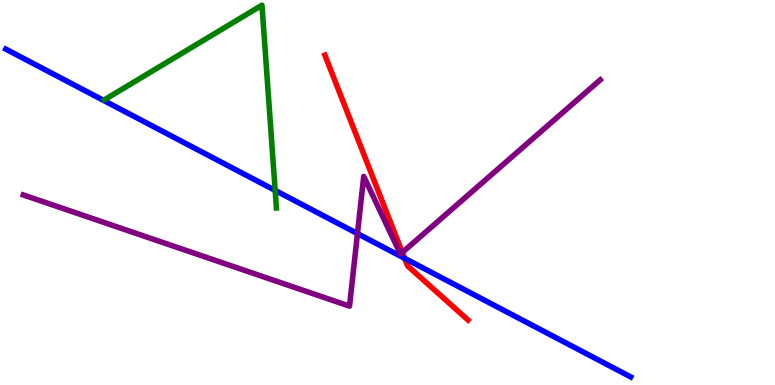[{'lines': ['blue', 'red'], 'intersections': [{'x': 5.22, 'y': 3.29}]}, {'lines': ['green', 'red'], 'intersections': []}, {'lines': ['purple', 'red'], 'intersections': [{'x': 5.19, 'y': 3.44}]}, {'lines': ['blue', 'green'], 'intersections': [{'x': 3.55, 'y': 5.05}]}, {'lines': ['blue', 'purple'], 'intersections': [{'x': 4.61, 'y': 3.93}]}, {'lines': ['green', 'purple'], 'intersections': []}]